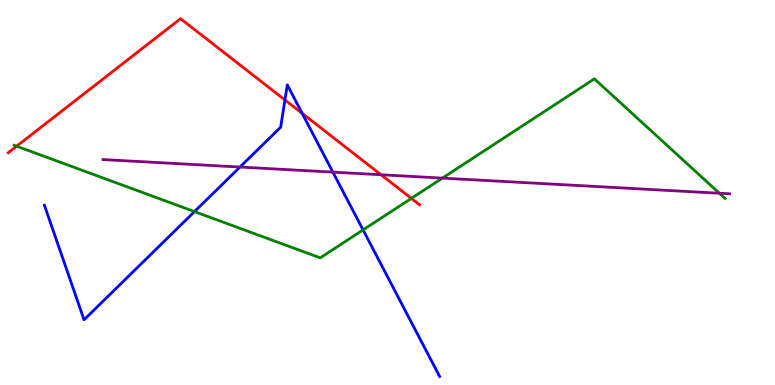[{'lines': ['blue', 'red'], 'intersections': [{'x': 3.68, 'y': 7.4}, {'x': 3.9, 'y': 7.06}]}, {'lines': ['green', 'red'], 'intersections': [{'x': 0.215, 'y': 6.2}, {'x': 5.31, 'y': 4.85}]}, {'lines': ['purple', 'red'], 'intersections': [{'x': 4.92, 'y': 5.46}]}, {'lines': ['blue', 'green'], 'intersections': [{'x': 2.51, 'y': 4.5}, {'x': 4.68, 'y': 4.03}]}, {'lines': ['blue', 'purple'], 'intersections': [{'x': 3.1, 'y': 5.66}, {'x': 4.3, 'y': 5.53}]}, {'lines': ['green', 'purple'], 'intersections': [{'x': 5.71, 'y': 5.37}, {'x': 9.28, 'y': 4.98}]}]